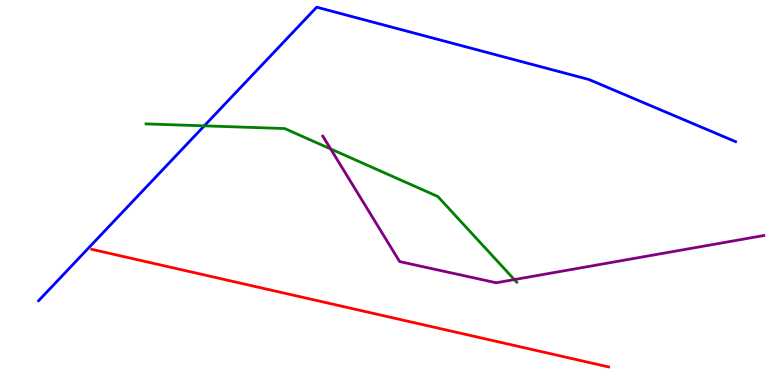[{'lines': ['blue', 'red'], 'intersections': []}, {'lines': ['green', 'red'], 'intersections': []}, {'lines': ['purple', 'red'], 'intersections': []}, {'lines': ['blue', 'green'], 'intersections': [{'x': 2.64, 'y': 6.73}]}, {'lines': ['blue', 'purple'], 'intersections': []}, {'lines': ['green', 'purple'], 'intersections': [{'x': 4.27, 'y': 6.13}, {'x': 6.64, 'y': 2.74}]}]